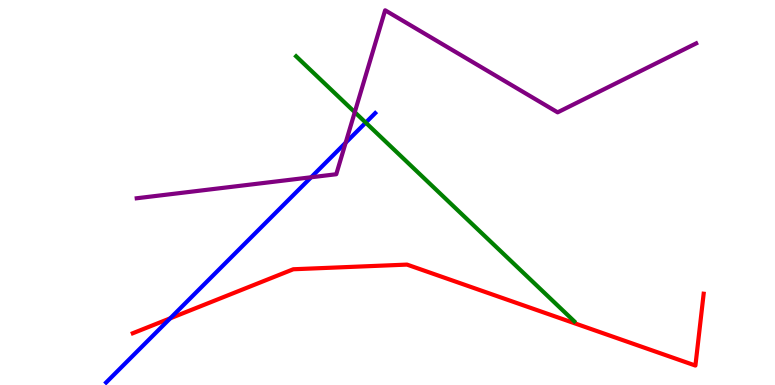[{'lines': ['blue', 'red'], 'intersections': [{'x': 2.2, 'y': 1.73}]}, {'lines': ['green', 'red'], 'intersections': []}, {'lines': ['purple', 'red'], 'intersections': []}, {'lines': ['blue', 'green'], 'intersections': [{'x': 4.72, 'y': 6.81}]}, {'lines': ['blue', 'purple'], 'intersections': [{'x': 4.01, 'y': 5.4}, {'x': 4.46, 'y': 6.29}]}, {'lines': ['green', 'purple'], 'intersections': [{'x': 4.58, 'y': 7.09}]}]